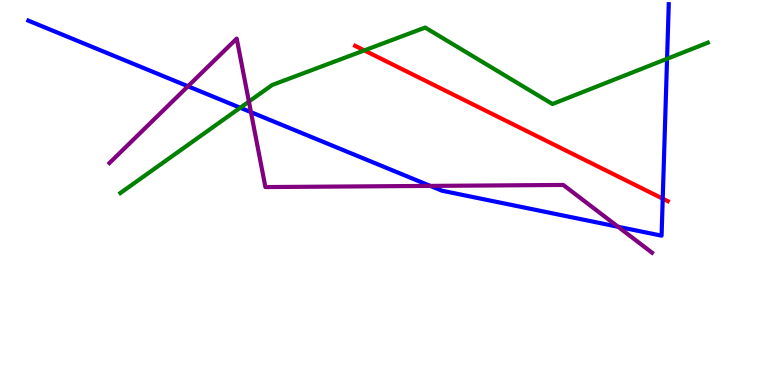[{'lines': ['blue', 'red'], 'intersections': [{'x': 8.55, 'y': 4.84}]}, {'lines': ['green', 'red'], 'intersections': [{'x': 4.7, 'y': 8.69}]}, {'lines': ['purple', 'red'], 'intersections': []}, {'lines': ['blue', 'green'], 'intersections': [{'x': 3.1, 'y': 7.2}, {'x': 8.61, 'y': 8.47}]}, {'lines': ['blue', 'purple'], 'intersections': [{'x': 2.43, 'y': 7.76}, {'x': 3.24, 'y': 7.09}, {'x': 5.55, 'y': 5.17}, {'x': 7.98, 'y': 4.11}]}, {'lines': ['green', 'purple'], 'intersections': [{'x': 3.21, 'y': 7.36}]}]